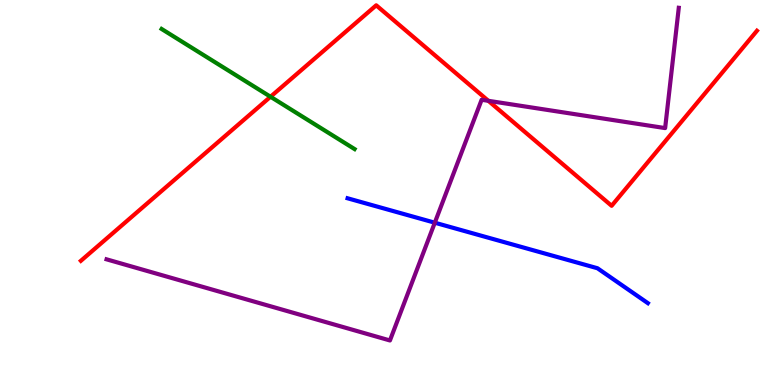[{'lines': ['blue', 'red'], 'intersections': []}, {'lines': ['green', 'red'], 'intersections': [{'x': 3.49, 'y': 7.49}]}, {'lines': ['purple', 'red'], 'intersections': [{'x': 6.3, 'y': 7.38}]}, {'lines': ['blue', 'green'], 'intersections': []}, {'lines': ['blue', 'purple'], 'intersections': [{'x': 5.61, 'y': 4.22}]}, {'lines': ['green', 'purple'], 'intersections': []}]